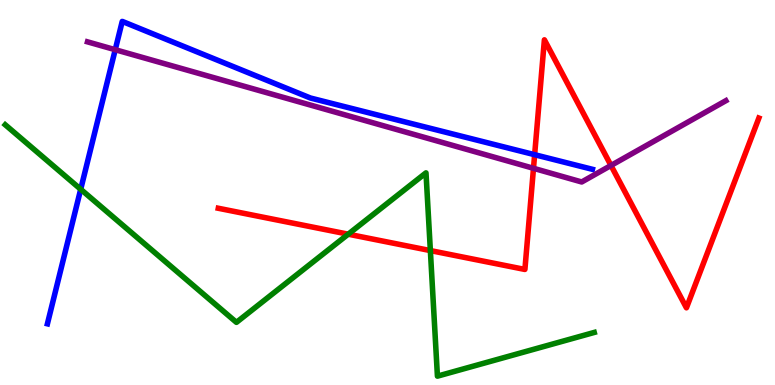[{'lines': ['blue', 'red'], 'intersections': [{'x': 6.9, 'y': 5.98}]}, {'lines': ['green', 'red'], 'intersections': [{'x': 4.49, 'y': 3.92}, {'x': 5.55, 'y': 3.49}]}, {'lines': ['purple', 'red'], 'intersections': [{'x': 6.88, 'y': 5.63}, {'x': 7.88, 'y': 5.7}]}, {'lines': ['blue', 'green'], 'intersections': [{'x': 1.04, 'y': 5.08}]}, {'lines': ['blue', 'purple'], 'intersections': [{'x': 1.49, 'y': 8.71}]}, {'lines': ['green', 'purple'], 'intersections': []}]